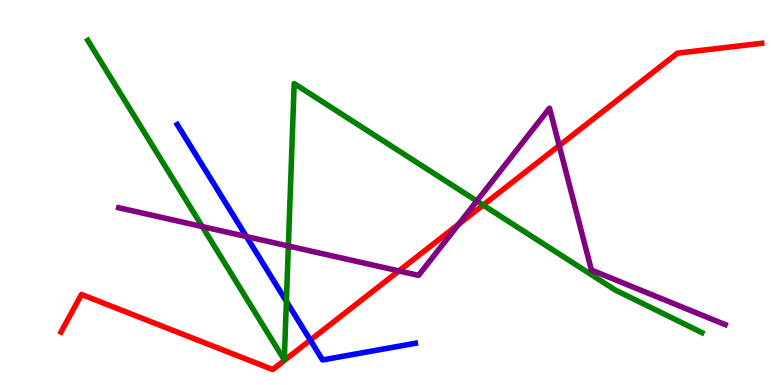[{'lines': ['blue', 'red'], 'intersections': [{'x': 4.0, 'y': 1.17}]}, {'lines': ['green', 'red'], 'intersections': [{'x': 6.23, 'y': 4.67}]}, {'lines': ['purple', 'red'], 'intersections': [{'x': 5.15, 'y': 2.96}, {'x': 5.92, 'y': 4.18}, {'x': 7.22, 'y': 6.22}]}, {'lines': ['blue', 'green'], 'intersections': [{'x': 3.7, 'y': 2.17}]}, {'lines': ['blue', 'purple'], 'intersections': [{'x': 3.18, 'y': 3.86}]}, {'lines': ['green', 'purple'], 'intersections': [{'x': 2.61, 'y': 4.11}, {'x': 3.72, 'y': 3.61}, {'x': 6.15, 'y': 4.78}]}]